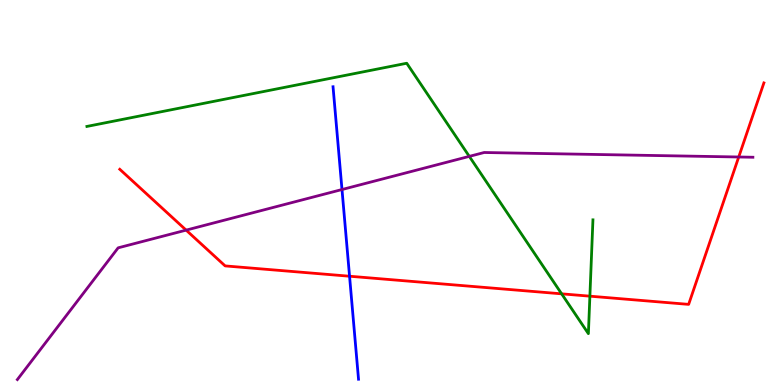[{'lines': ['blue', 'red'], 'intersections': [{'x': 4.51, 'y': 2.83}]}, {'lines': ['green', 'red'], 'intersections': [{'x': 7.25, 'y': 2.37}, {'x': 7.61, 'y': 2.31}]}, {'lines': ['purple', 'red'], 'intersections': [{'x': 2.4, 'y': 4.02}, {'x': 9.53, 'y': 5.92}]}, {'lines': ['blue', 'green'], 'intersections': []}, {'lines': ['blue', 'purple'], 'intersections': [{'x': 4.41, 'y': 5.08}]}, {'lines': ['green', 'purple'], 'intersections': [{'x': 6.06, 'y': 5.94}]}]